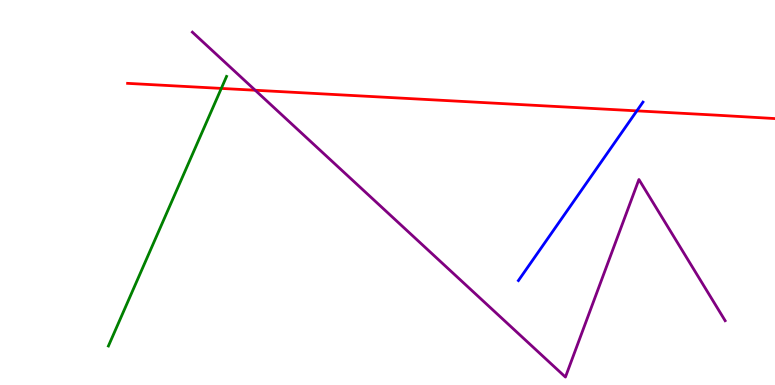[{'lines': ['blue', 'red'], 'intersections': [{'x': 8.22, 'y': 7.12}]}, {'lines': ['green', 'red'], 'intersections': [{'x': 2.86, 'y': 7.7}]}, {'lines': ['purple', 'red'], 'intersections': [{'x': 3.29, 'y': 7.66}]}, {'lines': ['blue', 'green'], 'intersections': []}, {'lines': ['blue', 'purple'], 'intersections': []}, {'lines': ['green', 'purple'], 'intersections': []}]